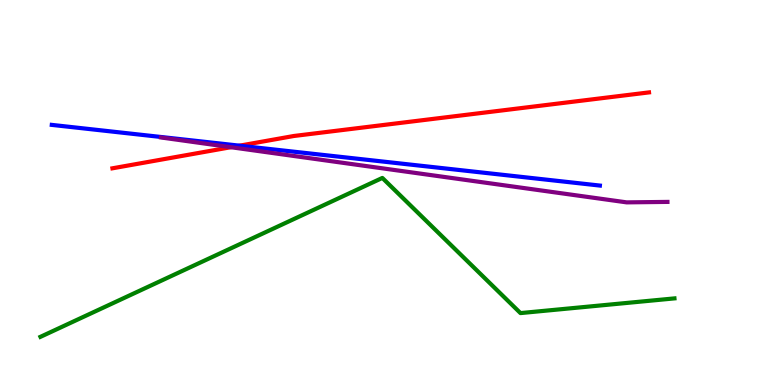[{'lines': ['blue', 'red'], 'intersections': [{'x': 3.09, 'y': 6.22}]}, {'lines': ['green', 'red'], 'intersections': []}, {'lines': ['purple', 'red'], 'intersections': [{'x': 2.98, 'y': 6.18}]}, {'lines': ['blue', 'green'], 'intersections': []}, {'lines': ['blue', 'purple'], 'intersections': []}, {'lines': ['green', 'purple'], 'intersections': []}]